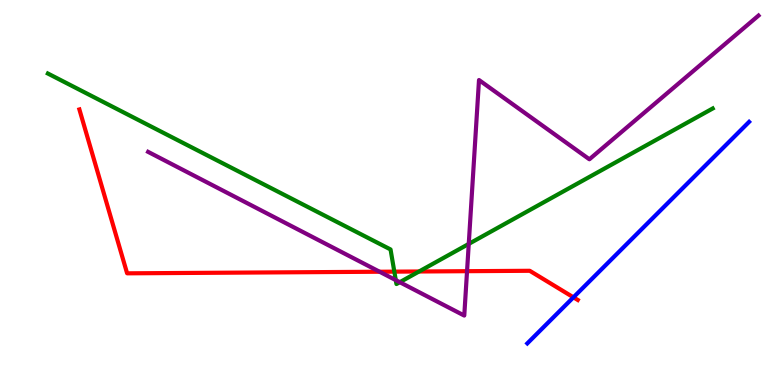[{'lines': ['blue', 'red'], 'intersections': [{'x': 7.4, 'y': 2.28}]}, {'lines': ['green', 'red'], 'intersections': [{'x': 5.09, 'y': 2.94}, {'x': 5.41, 'y': 2.95}]}, {'lines': ['purple', 'red'], 'intersections': [{'x': 4.9, 'y': 2.94}, {'x': 6.03, 'y': 2.96}]}, {'lines': ['blue', 'green'], 'intersections': []}, {'lines': ['blue', 'purple'], 'intersections': []}, {'lines': ['green', 'purple'], 'intersections': [{'x': 5.11, 'y': 2.72}, {'x': 5.16, 'y': 2.67}, {'x': 6.05, 'y': 3.66}]}]